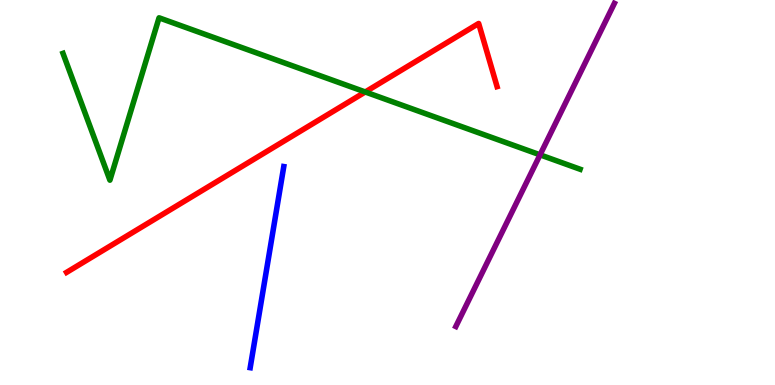[{'lines': ['blue', 'red'], 'intersections': []}, {'lines': ['green', 'red'], 'intersections': [{'x': 4.71, 'y': 7.61}]}, {'lines': ['purple', 'red'], 'intersections': []}, {'lines': ['blue', 'green'], 'intersections': []}, {'lines': ['blue', 'purple'], 'intersections': []}, {'lines': ['green', 'purple'], 'intersections': [{'x': 6.97, 'y': 5.98}]}]